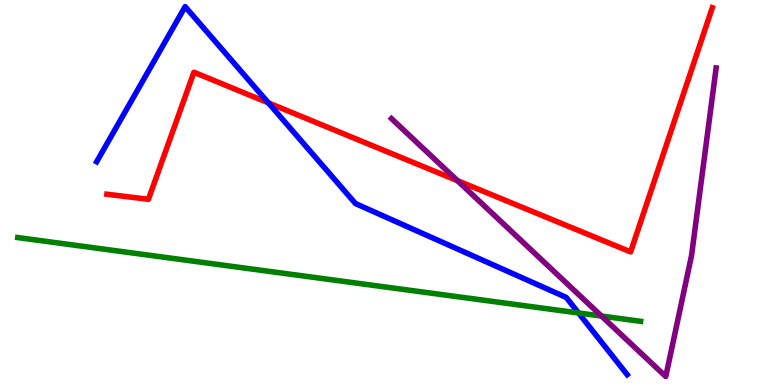[{'lines': ['blue', 'red'], 'intersections': [{'x': 3.46, 'y': 7.33}]}, {'lines': ['green', 'red'], 'intersections': []}, {'lines': ['purple', 'red'], 'intersections': [{'x': 5.9, 'y': 5.31}]}, {'lines': ['blue', 'green'], 'intersections': [{'x': 7.46, 'y': 1.87}]}, {'lines': ['blue', 'purple'], 'intersections': []}, {'lines': ['green', 'purple'], 'intersections': [{'x': 7.76, 'y': 1.79}]}]